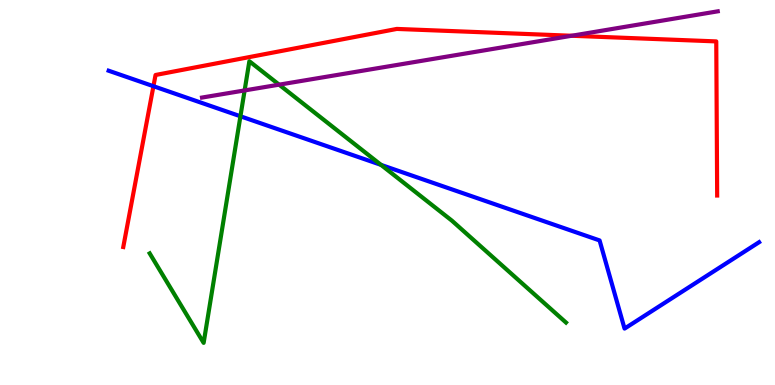[{'lines': ['blue', 'red'], 'intersections': [{'x': 1.98, 'y': 7.76}]}, {'lines': ['green', 'red'], 'intersections': []}, {'lines': ['purple', 'red'], 'intersections': [{'x': 7.38, 'y': 9.07}]}, {'lines': ['blue', 'green'], 'intersections': [{'x': 3.1, 'y': 6.98}, {'x': 4.92, 'y': 5.72}]}, {'lines': ['blue', 'purple'], 'intersections': []}, {'lines': ['green', 'purple'], 'intersections': [{'x': 3.16, 'y': 7.65}, {'x': 3.6, 'y': 7.8}]}]